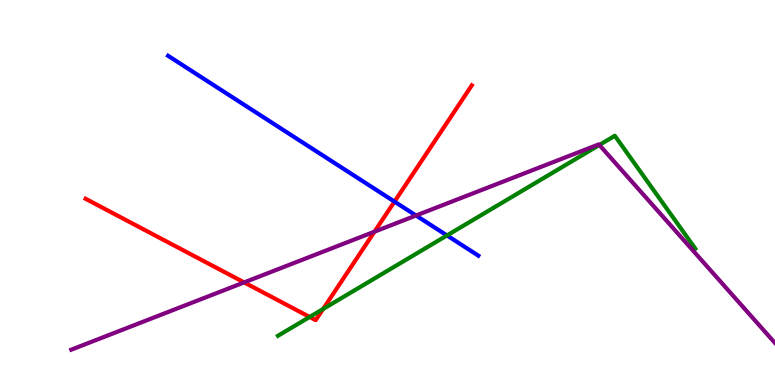[{'lines': ['blue', 'red'], 'intersections': [{'x': 5.09, 'y': 4.76}]}, {'lines': ['green', 'red'], 'intersections': [{'x': 4.0, 'y': 1.77}, {'x': 4.17, 'y': 1.97}]}, {'lines': ['purple', 'red'], 'intersections': [{'x': 3.15, 'y': 2.66}, {'x': 4.83, 'y': 3.98}]}, {'lines': ['blue', 'green'], 'intersections': [{'x': 5.77, 'y': 3.88}]}, {'lines': ['blue', 'purple'], 'intersections': [{'x': 5.37, 'y': 4.4}]}, {'lines': ['green', 'purple'], 'intersections': [{'x': 7.73, 'y': 6.23}]}]